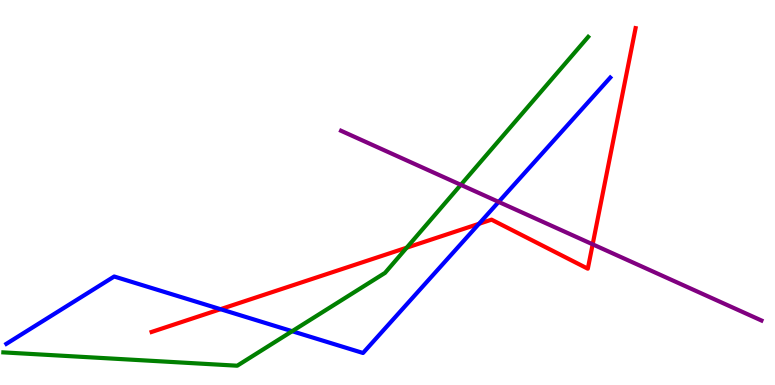[{'lines': ['blue', 'red'], 'intersections': [{'x': 2.85, 'y': 1.97}, {'x': 6.18, 'y': 4.19}]}, {'lines': ['green', 'red'], 'intersections': [{'x': 5.25, 'y': 3.57}]}, {'lines': ['purple', 'red'], 'intersections': [{'x': 7.65, 'y': 3.65}]}, {'lines': ['blue', 'green'], 'intersections': [{'x': 3.77, 'y': 1.4}]}, {'lines': ['blue', 'purple'], 'intersections': [{'x': 6.43, 'y': 4.76}]}, {'lines': ['green', 'purple'], 'intersections': [{'x': 5.95, 'y': 5.2}]}]